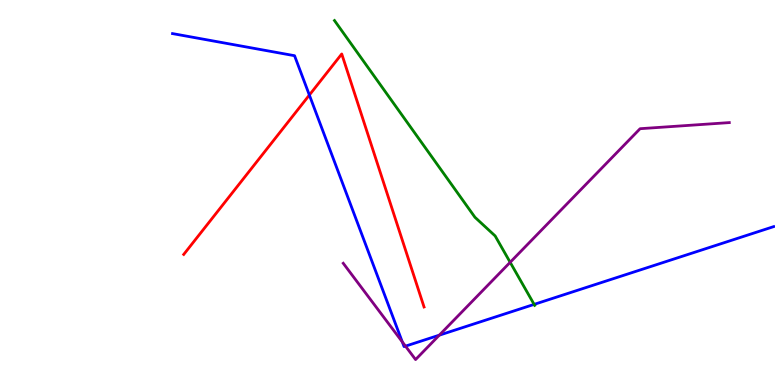[{'lines': ['blue', 'red'], 'intersections': [{'x': 3.99, 'y': 7.53}]}, {'lines': ['green', 'red'], 'intersections': []}, {'lines': ['purple', 'red'], 'intersections': []}, {'lines': ['blue', 'green'], 'intersections': [{'x': 6.89, 'y': 2.09}]}, {'lines': ['blue', 'purple'], 'intersections': [{'x': 5.19, 'y': 1.12}, {'x': 5.23, 'y': 1.01}, {'x': 5.67, 'y': 1.29}]}, {'lines': ['green', 'purple'], 'intersections': [{'x': 6.58, 'y': 3.19}]}]